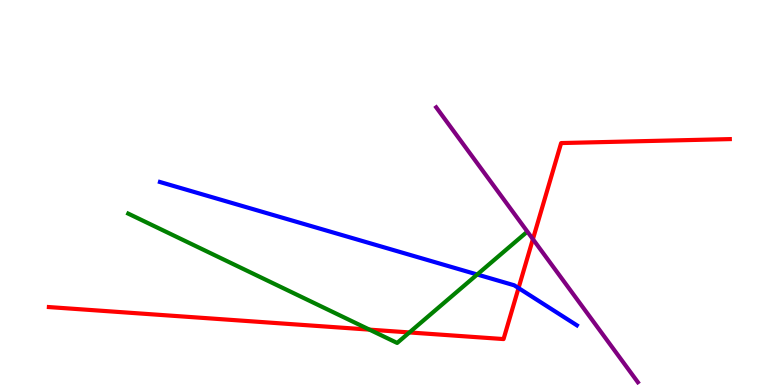[{'lines': ['blue', 'red'], 'intersections': [{'x': 6.69, 'y': 2.52}]}, {'lines': ['green', 'red'], 'intersections': [{'x': 4.77, 'y': 1.44}, {'x': 5.28, 'y': 1.37}]}, {'lines': ['purple', 'red'], 'intersections': [{'x': 6.88, 'y': 3.79}]}, {'lines': ['blue', 'green'], 'intersections': [{'x': 6.16, 'y': 2.87}]}, {'lines': ['blue', 'purple'], 'intersections': []}, {'lines': ['green', 'purple'], 'intersections': []}]